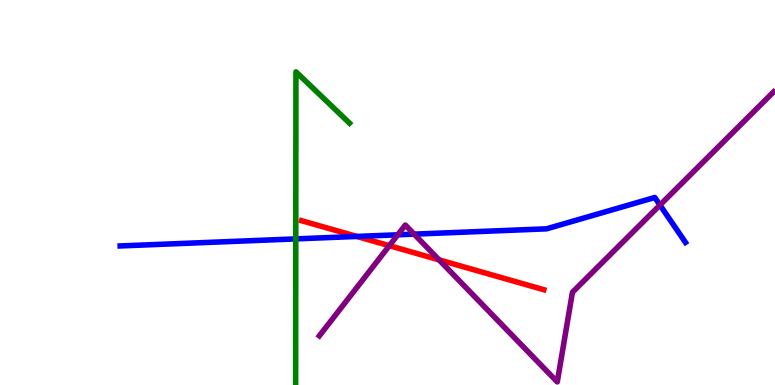[{'lines': ['blue', 'red'], 'intersections': [{'x': 4.6, 'y': 3.86}]}, {'lines': ['green', 'red'], 'intersections': []}, {'lines': ['purple', 'red'], 'intersections': [{'x': 5.02, 'y': 3.62}, {'x': 5.67, 'y': 3.25}]}, {'lines': ['blue', 'green'], 'intersections': [{'x': 3.82, 'y': 3.79}]}, {'lines': ['blue', 'purple'], 'intersections': [{'x': 5.13, 'y': 3.9}, {'x': 5.34, 'y': 3.92}, {'x': 8.52, 'y': 4.67}]}, {'lines': ['green', 'purple'], 'intersections': []}]